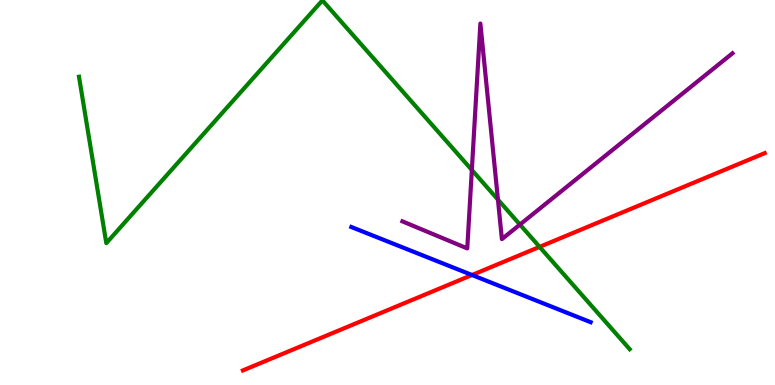[{'lines': ['blue', 'red'], 'intersections': [{'x': 6.09, 'y': 2.86}]}, {'lines': ['green', 'red'], 'intersections': [{'x': 6.96, 'y': 3.59}]}, {'lines': ['purple', 'red'], 'intersections': []}, {'lines': ['blue', 'green'], 'intersections': []}, {'lines': ['blue', 'purple'], 'intersections': []}, {'lines': ['green', 'purple'], 'intersections': [{'x': 6.09, 'y': 5.59}, {'x': 6.43, 'y': 4.82}, {'x': 6.71, 'y': 4.17}]}]